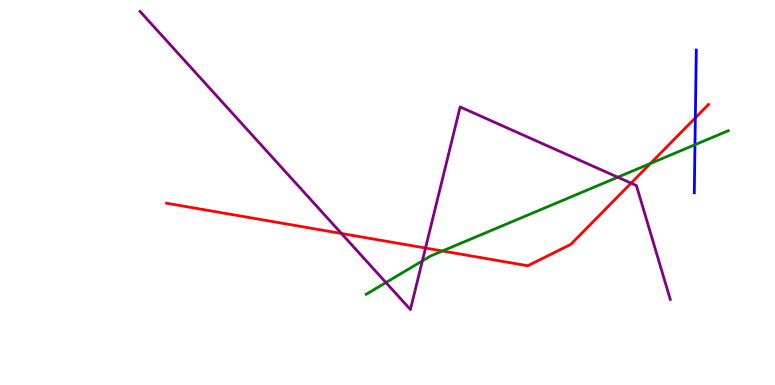[{'lines': ['blue', 'red'], 'intersections': [{'x': 8.97, 'y': 6.94}]}, {'lines': ['green', 'red'], 'intersections': [{'x': 5.71, 'y': 3.48}, {'x': 8.39, 'y': 5.75}]}, {'lines': ['purple', 'red'], 'intersections': [{'x': 4.41, 'y': 3.94}, {'x': 5.49, 'y': 3.56}, {'x': 8.14, 'y': 5.24}]}, {'lines': ['blue', 'green'], 'intersections': [{'x': 8.97, 'y': 6.24}]}, {'lines': ['blue', 'purple'], 'intersections': []}, {'lines': ['green', 'purple'], 'intersections': [{'x': 4.98, 'y': 2.66}, {'x': 5.45, 'y': 3.22}, {'x': 7.97, 'y': 5.4}]}]